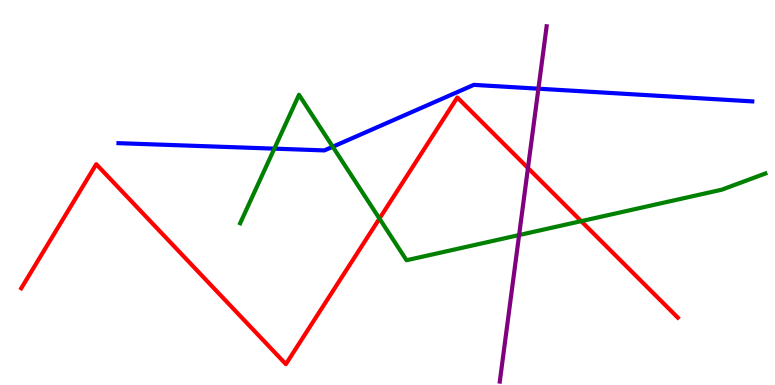[{'lines': ['blue', 'red'], 'intersections': []}, {'lines': ['green', 'red'], 'intersections': [{'x': 4.9, 'y': 4.32}, {'x': 7.5, 'y': 4.26}]}, {'lines': ['purple', 'red'], 'intersections': [{'x': 6.81, 'y': 5.64}]}, {'lines': ['blue', 'green'], 'intersections': [{'x': 3.54, 'y': 6.14}, {'x': 4.29, 'y': 6.19}]}, {'lines': ['blue', 'purple'], 'intersections': [{'x': 6.95, 'y': 7.7}]}, {'lines': ['green', 'purple'], 'intersections': [{'x': 6.7, 'y': 3.89}]}]